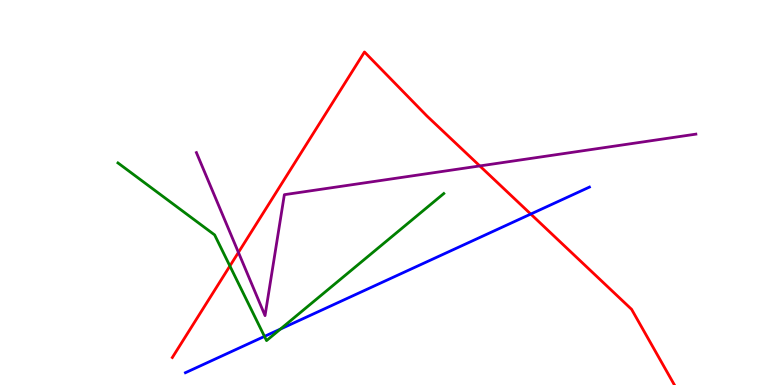[{'lines': ['blue', 'red'], 'intersections': [{'x': 6.85, 'y': 4.44}]}, {'lines': ['green', 'red'], 'intersections': [{'x': 2.97, 'y': 3.09}]}, {'lines': ['purple', 'red'], 'intersections': [{'x': 3.08, 'y': 3.44}, {'x': 6.19, 'y': 5.69}]}, {'lines': ['blue', 'green'], 'intersections': [{'x': 3.41, 'y': 1.26}, {'x': 3.62, 'y': 1.45}]}, {'lines': ['blue', 'purple'], 'intersections': []}, {'lines': ['green', 'purple'], 'intersections': []}]